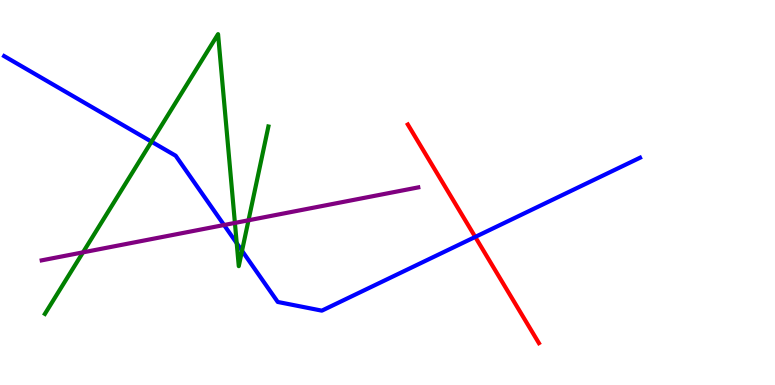[{'lines': ['blue', 'red'], 'intersections': [{'x': 6.13, 'y': 3.85}]}, {'lines': ['green', 'red'], 'intersections': []}, {'lines': ['purple', 'red'], 'intersections': []}, {'lines': ['blue', 'green'], 'intersections': [{'x': 1.95, 'y': 6.32}, {'x': 3.05, 'y': 3.68}, {'x': 3.12, 'y': 3.49}]}, {'lines': ['blue', 'purple'], 'intersections': [{'x': 2.89, 'y': 4.16}]}, {'lines': ['green', 'purple'], 'intersections': [{'x': 1.07, 'y': 3.45}, {'x': 3.03, 'y': 4.21}, {'x': 3.21, 'y': 4.28}]}]